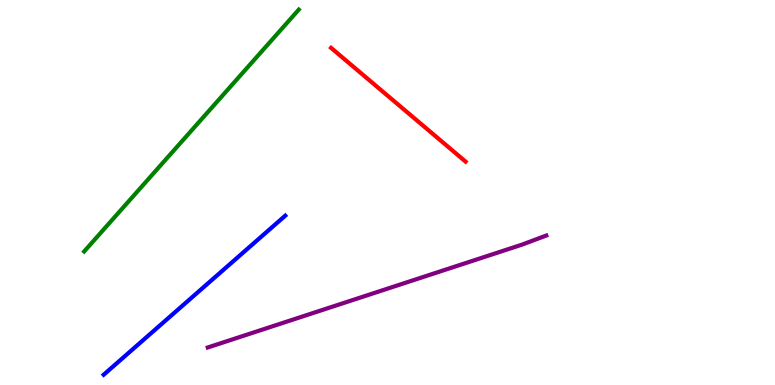[{'lines': ['blue', 'red'], 'intersections': []}, {'lines': ['green', 'red'], 'intersections': []}, {'lines': ['purple', 'red'], 'intersections': []}, {'lines': ['blue', 'green'], 'intersections': []}, {'lines': ['blue', 'purple'], 'intersections': []}, {'lines': ['green', 'purple'], 'intersections': []}]